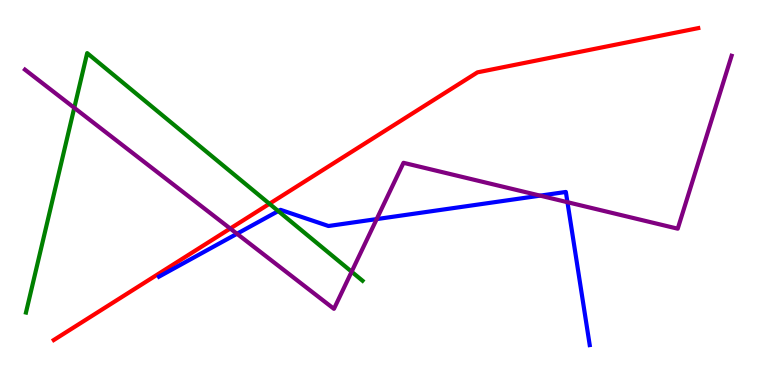[{'lines': ['blue', 'red'], 'intersections': []}, {'lines': ['green', 'red'], 'intersections': [{'x': 3.48, 'y': 4.71}]}, {'lines': ['purple', 'red'], 'intersections': [{'x': 2.97, 'y': 4.06}]}, {'lines': ['blue', 'green'], 'intersections': [{'x': 3.59, 'y': 4.52}]}, {'lines': ['blue', 'purple'], 'intersections': [{'x': 3.06, 'y': 3.93}, {'x': 4.86, 'y': 4.31}, {'x': 6.97, 'y': 4.92}, {'x': 7.32, 'y': 4.75}]}, {'lines': ['green', 'purple'], 'intersections': [{'x': 0.958, 'y': 7.2}, {'x': 4.54, 'y': 2.94}]}]